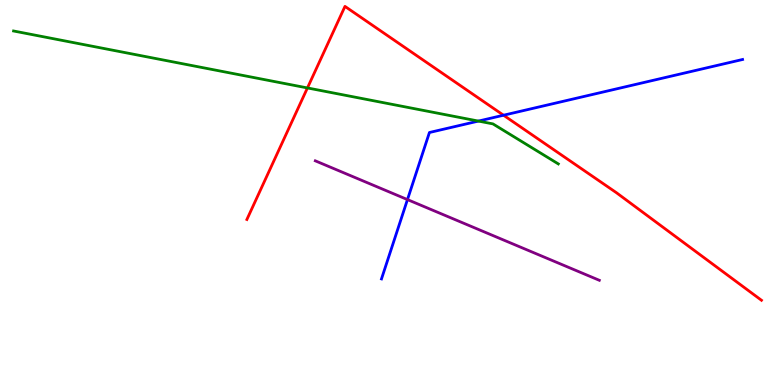[{'lines': ['blue', 'red'], 'intersections': [{'x': 6.5, 'y': 7.01}]}, {'lines': ['green', 'red'], 'intersections': [{'x': 3.97, 'y': 7.72}]}, {'lines': ['purple', 'red'], 'intersections': []}, {'lines': ['blue', 'green'], 'intersections': [{'x': 6.17, 'y': 6.86}]}, {'lines': ['blue', 'purple'], 'intersections': [{'x': 5.26, 'y': 4.82}]}, {'lines': ['green', 'purple'], 'intersections': []}]